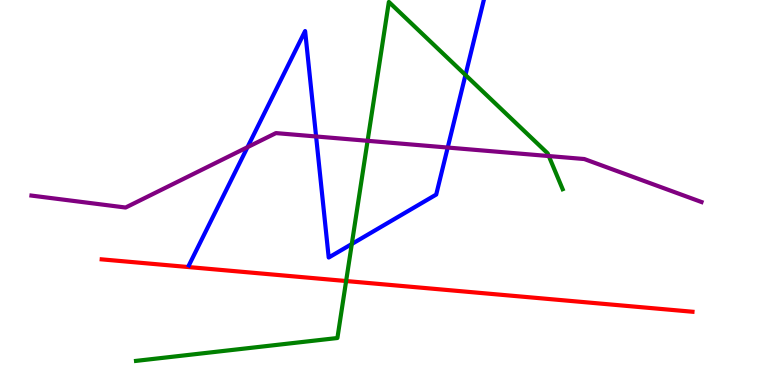[{'lines': ['blue', 'red'], 'intersections': []}, {'lines': ['green', 'red'], 'intersections': [{'x': 4.47, 'y': 2.7}]}, {'lines': ['purple', 'red'], 'intersections': []}, {'lines': ['blue', 'green'], 'intersections': [{'x': 4.54, 'y': 3.66}, {'x': 6.01, 'y': 8.05}]}, {'lines': ['blue', 'purple'], 'intersections': [{'x': 3.19, 'y': 6.18}, {'x': 4.08, 'y': 6.46}, {'x': 5.78, 'y': 6.17}]}, {'lines': ['green', 'purple'], 'intersections': [{'x': 4.74, 'y': 6.34}, {'x': 7.08, 'y': 5.95}]}]